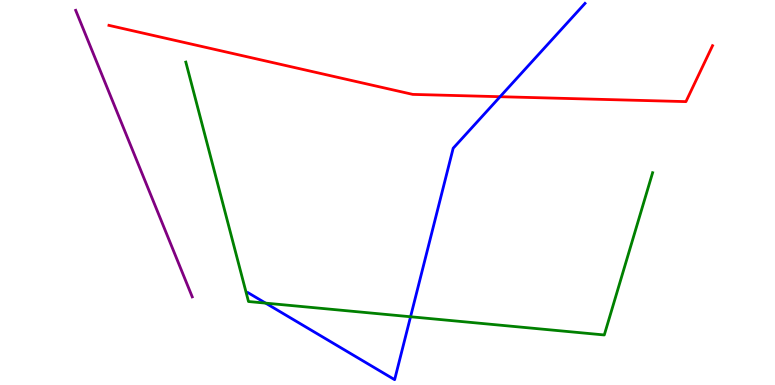[{'lines': ['blue', 'red'], 'intersections': [{'x': 6.45, 'y': 7.49}]}, {'lines': ['green', 'red'], 'intersections': []}, {'lines': ['purple', 'red'], 'intersections': []}, {'lines': ['blue', 'green'], 'intersections': [{'x': 3.43, 'y': 2.13}, {'x': 5.3, 'y': 1.77}]}, {'lines': ['blue', 'purple'], 'intersections': []}, {'lines': ['green', 'purple'], 'intersections': []}]